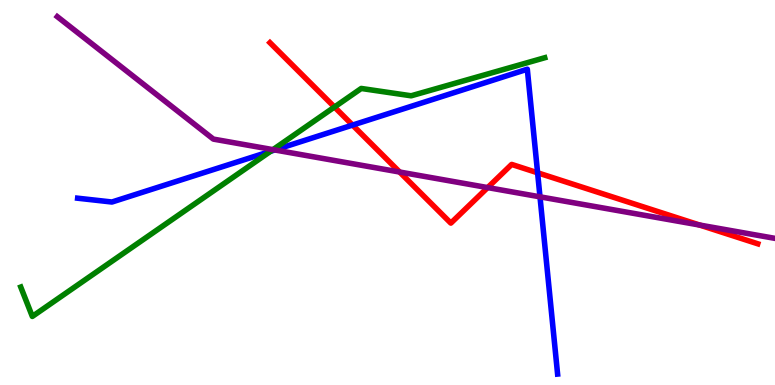[{'lines': ['blue', 'red'], 'intersections': [{'x': 4.55, 'y': 6.75}, {'x': 6.94, 'y': 5.51}]}, {'lines': ['green', 'red'], 'intersections': [{'x': 4.32, 'y': 7.22}]}, {'lines': ['purple', 'red'], 'intersections': [{'x': 5.16, 'y': 5.53}, {'x': 6.29, 'y': 5.13}, {'x': 9.03, 'y': 4.15}]}, {'lines': ['blue', 'green'], 'intersections': [{'x': 3.49, 'y': 6.07}]}, {'lines': ['blue', 'purple'], 'intersections': [{'x': 3.55, 'y': 6.1}, {'x': 6.97, 'y': 4.89}]}, {'lines': ['green', 'purple'], 'intersections': [{'x': 3.52, 'y': 6.11}]}]